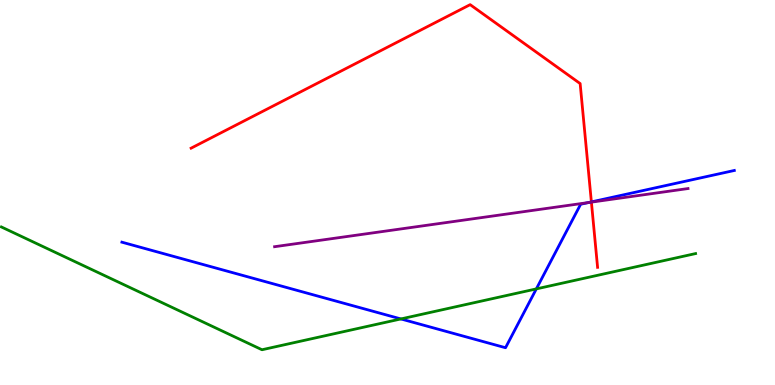[{'lines': ['blue', 'red'], 'intersections': [{'x': 7.63, 'y': 4.76}]}, {'lines': ['green', 'red'], 'intersections': []}, {'lines': ['purple', 'red'], 'intersections': [{'x': 7.63, 'y': 4.75}]}, {'lines': ['blue', 'green'], 'intersections': [{'x': 5.17, 'y': 1.72}, {'x': 6.92, 'y': 2.5}]}, {'lines': ['blue', 'purple'], 'intersections': [{'x': 7.59, 'y': 4.74}]}, {'lines': ['green', 'purple'], 'intersections': []}]